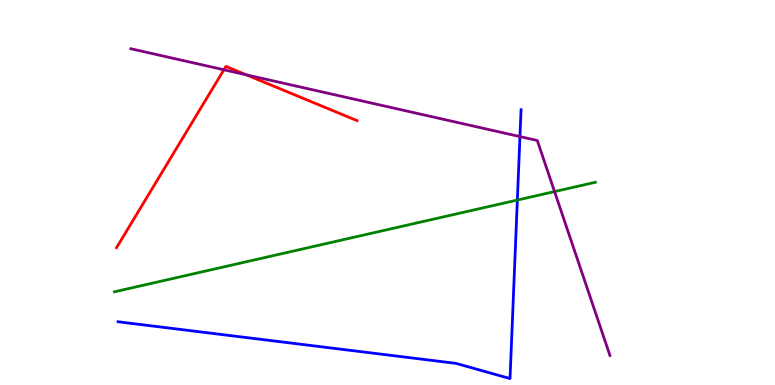[{'lines': ['blue', 'red'], 'intersections': []}, {'lines': ['green', 'red'], 'intersections': []}, {'lines': ['purple', 'red'], 'intersections': [{'x': 2.89, 'y': 8.19}, {'x': 3.18, 'y': 8.06}]}, {'lines': ['blue', 'green'], 'intersections': [{'x': 6.68, 'y': 4.8}]}, {'lines': ['blue', 'purple'], 'intersections': [{'x': 6.71, 'y': 6.45}]}, {'lines': ['green', 'purple'], 'intersections': [{'x': 7.16, 'y': 5.02}]}]